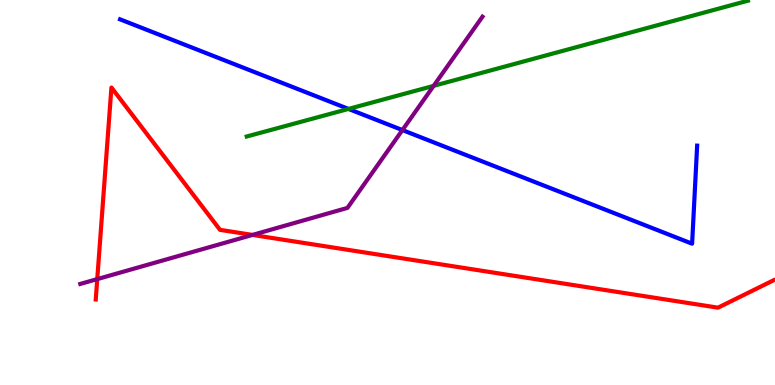[{'lines': ['blue', 'red'], 'intersections': []}, {'lines': ['green', 'red'], 'intersections': []}, {'lines': ['purple', 'red'], 'intersections': [{'x': 1.25, 'y': 2.75}, {'x': 3.26, 'y': 3.9}]}, {'lines': ['blue', 'green'], 'intersections': [{'x': 4.5, 'y': 7.17}]}, {'lines': ['blue', 'purple'], 'intersections': [{'x': 5.19, 'y': 6.62}]}, {'lines': ['green', 'purple'], 'intersections': [{'x': 5.6, 'y': 7.77}]}]